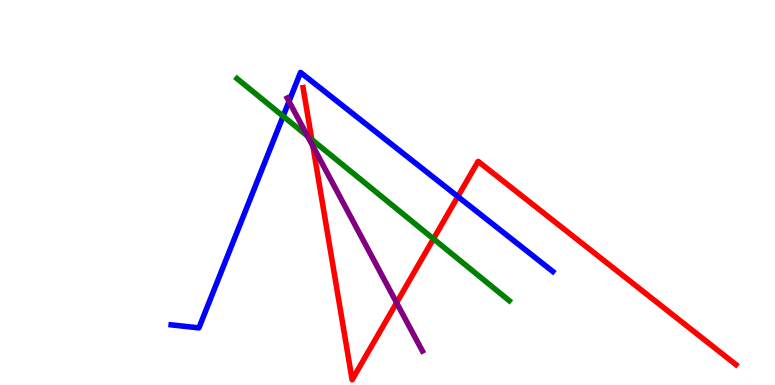[{'lines': ['blue', 'red'], 'intersections': [{'x': 5.91, 'y': 4.89}]}, {'lines': ['green', 'red'], 'intersections': [{'x': 4.02, 'y': 6.37}, {'x': 5.59, 'y': 3.8}]}, {'lines': ['purple', 'red'], 'intersections': [{'x': 4.04, 'y': 6.2}, {'x': 5.12, 'y': 2.14}]}, {'lines': ['blue', 'green'], 'intersections': [{'x': 3.65, 'y': 6.98}]}, {'lines': ['blue', 'purple'], 'intersections': [{'x': 3.73, 'y': 7.37}]}, {'lines': ['green', 'purple'], 'intersections': [{'x': 3.97, 'y': 6.46}]}]